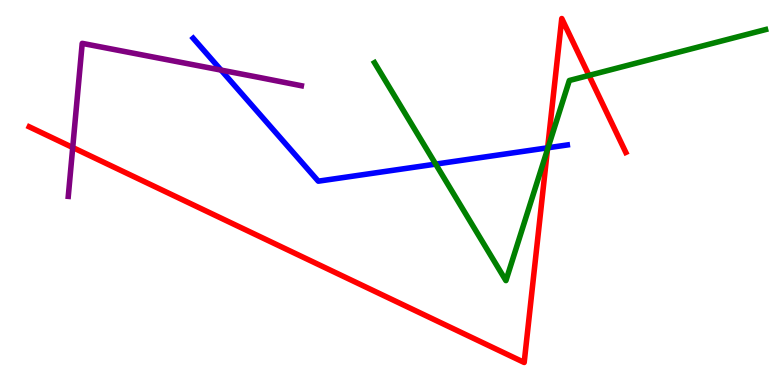[{'lines': ['blue', 'red'], 'intersections': [{'x': 7.07, 'y': 6.16}]}, {'lines': ['green', 'red'], 'intersections': [{'x': 7.06, 'y': 6.11}, {'x': 7.6, 'y': 8.04}]}, {'lines': ['purple', 'red'], 'intersections': [{'x': 0.938, 'y': 6.17}]}, {'lines': ['blue', 'green'], 'intersections': [{'x': 5.62, 'y': 5.74}, {'x': 7.07, 'y': 6.16}]}, {'lines': ['blue', 'purple'], 'intersections': [{'x': 2.85, 'y': 8.18}]}, {'lines': ['green', 'purple'], 'intersections': []}]